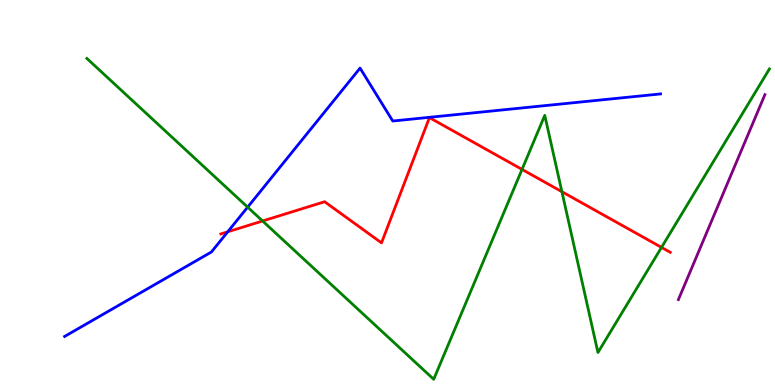[{'lines': ['blue', 'red'], 'intersections': [{'x': 2.94, 'y': 3.98}]}, {'lines': ['green', 'red'], 'intersections': [{'x': 3.39, 'y': 4.26}, {'x': 6.74, 'y': 5.6}, {'x': 7.25, 'y': 5.02}, {'x': 8.54, 'y': 3.57}]}, {'lines': ['purple', 'red'], 'intersections': []}, {'lines': ['blue', 'green'], 'intersections': [{'x': 3.2, 'y': 4.62}]}, {'lines': ['blue', 'purple'], 'intersections': []}, {'lines': ['green', 'purple'], 'intersections': []}]